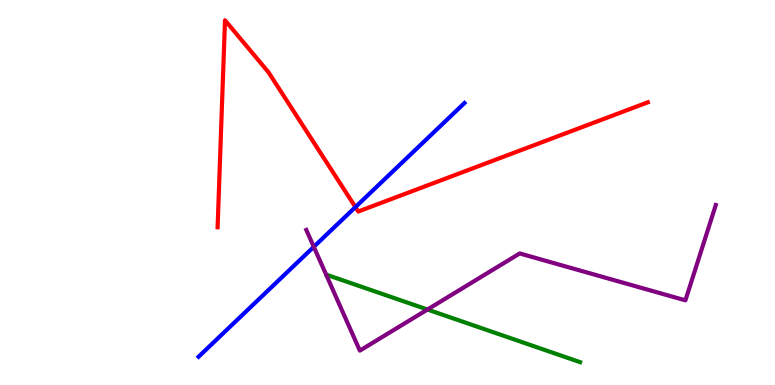[{'lines': ['blue', 'red'], 'intersections': [{'x': 4.59, 'y': 4.62}]}, {'lines': ['green', 'red'], 'intersections': []}, {'lines': ['purple', 'red'], 'intersections': []}, {'lines': ['blue', 'green'], 'intersections': []}, {'lines': ['blue', 'purple'], 'intersections': [{'x': 4.05, 'y': 3.59}]}, {'lines': ['green', 'purple'], 'intersections': [{'x': 5.52, 'y': 1.96}]}]